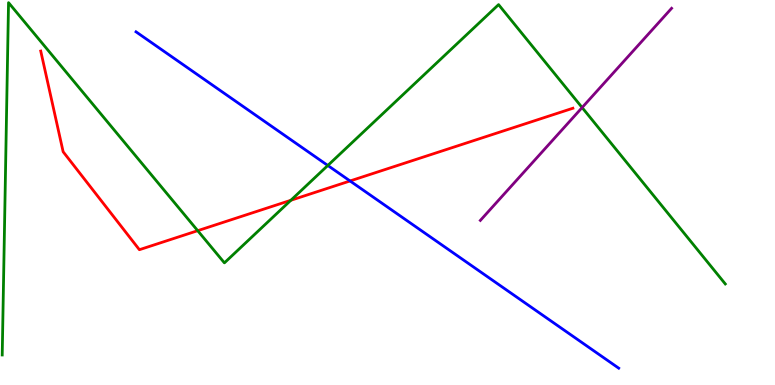[{'lines': ['blue', 'red'], 'intersections': [{'x': 4.52, 'y': 5.3}]}, {'lines': ['green', 'red'], 'intersections': [{'x': 2.55, 'y': 4.01}, {'x': 3.75, 'y': 4.8}]}, {'lines': ['purple', 'red'], 'intersections': []}, {'lines': ['blue', 'green'], 'intersections': [{'x': 4.23, 'y': 5.7}]}, {'lines': ['blue', 'purple'], 'intersections': []}, {'lines': ['green', 'purple'], 'intersections': [{'x': 7.51, 'y': 7.21}]}]